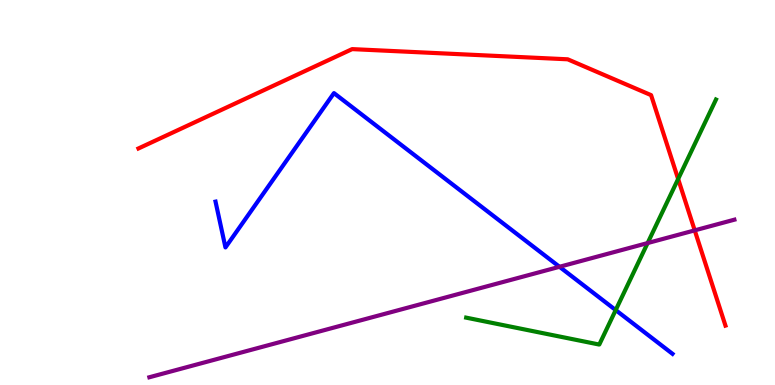[{'lines': ['blue', 'red'], 'intersections': []}, {'lines': ['green', 'red'], 'intersections': [{'x': 8.75, 'y': 5.35}]}, {'lines': ['purple', 'red'], 'intersections': [{'x': 8.96, 'y': 4.02}]}, {'lines': ['blue', 'green'], 'intersections': [{'x': 7.94, 'y': 1.95}]}, {'lines': ['blue', 'purple'], 'intersections': [{'x': 7.22, 'y': 3.07}]}, {'lines': ['green', 'purple'], 'intersections': [{'x': 8.36, 'y': 3.69}]}]